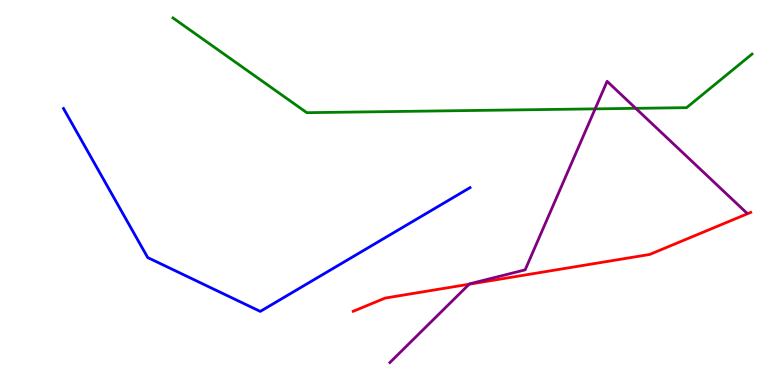[{'lines': ['blue', 'red'], 'intersections': []}, {'lines': ['green', 'red'], 'intersections': []}, {'lines': ['purple', 'red'], 'intersections': [{'x': 6.05, 'y': 2.62}]}, {'lines': ['blue', 'green'], 'intersections': []}, {'lines': ['blue', 'purple'], 'intersections': []}, {'lines': ['green', 'purple'], 'intersections': [{'x': 7.68, 'y': 7.17}, {'x': 8.2, 'y': 7.19}]}]